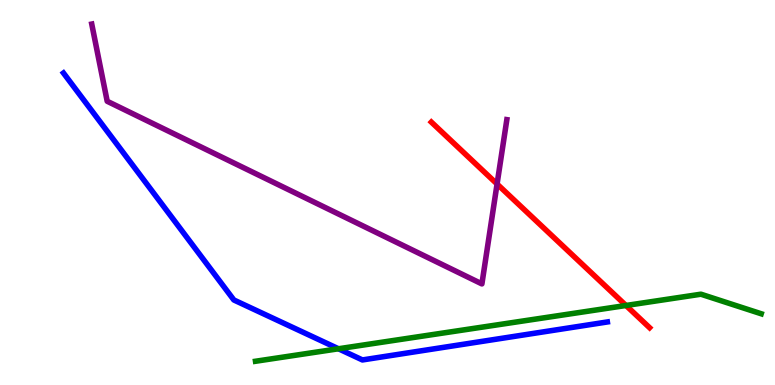[{'lines': ['blue', 'red'], 'intersections': []}, {'lines': ['green', 'red'], 'intersections': [{'x': 8.08, 'y': 2.07}]}, {'lines': ['purple', 'red'], 'intersections': [{'x': 6.41, 'y': 5.22}]}, {'lines': ['blue', 'green'], 'intersections': [{'x': 4.37, 'y': 0.941}]}, {'lines': ['blue', 'purple'], 'intersections': []}, {'lines': ['green', 'purple'], 'intersections': []}]